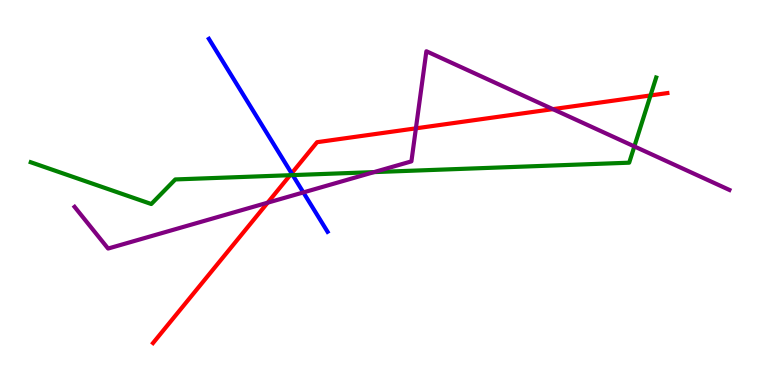[{'lines': ['blue', 'red'], 'intersections': [{'x': 3.76, 'y': 5.5}]}, {'lines': ['green', 'red'], 'intersections': [{'x': 3.74, 'y': 5.45}, {'x': 8.39, 'y': 7.52}]}, {'lines': ['purple', 'red'], 'intersections': [{'x': 3.45, 'y': 4.74}, {'x': 5.37, 'y': 6.67}, {'x': 7.13, 'y': 7.17}]}, {'lines': ['blue', 'green'], 'intersections': [{'x': 3.78, 'y': 5.45}]}, {'lines': ['blue', 'purple'], 'intersections': [{'x': 3.91, 'y': 5.0}]}, {'lines': ['green', 'purple'], 'intersections': [{'x': 4.83, 'y': 5.53}, {'x': 8.19, 'y': 6.2}]}]